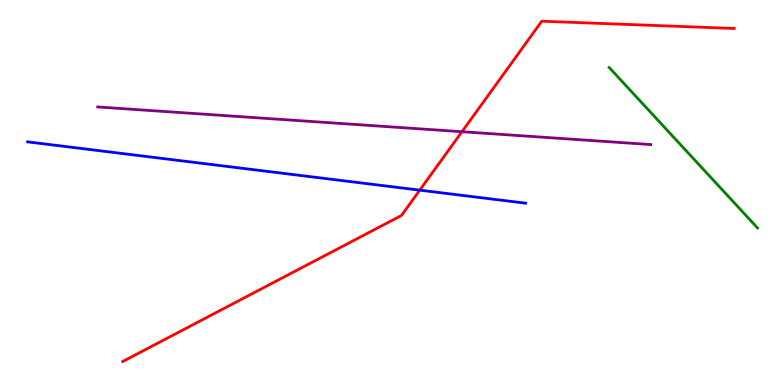[{'lines': ['blue', 'red'], 'intersections': [{'x': 5.42, 'y': 5.06}]}, {'lines': ['green', 'red'], 'intersections': []}, {'lines': ['purple', 'red'], 'intersections': [{'x': 5.96, 'y': 6.58}]}, {'lines': ['blue', 'green'], 'intersections': []}, {'lines': ['blue', 'purple'], 'intersections': []}, {'lines': ['green', 'purple'], 'intersections': []}]